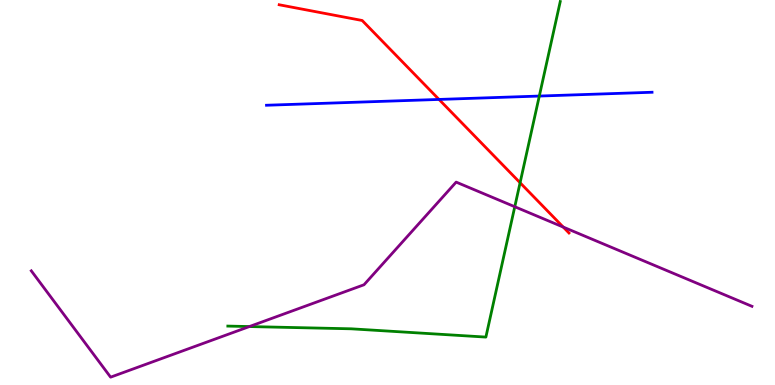[{'lines': ['blue', 'red'], 'intersections': [{'x': 5.66, 'y': 7.42}]}, {'lines': ['green', 'red'], 'intersections': [{'x': 6.71, 'y': 5.25}]}, {'lines': ['purple', 'red'], 'intersections': [{'x': 7.27, 'y': 4.1}]}, {'lines': ['blue', 'green'], 'intersections': [{'x': 6.96, 'y': 7.51}]}, {'lines': ['blue', 'purple'], 'intersections': []}, {'lines': ['green', 'purple'], 'intersections': [{'x': 3.22, 'y': 1.52}, {'x': 6.64, 'y': 4.63}]}]